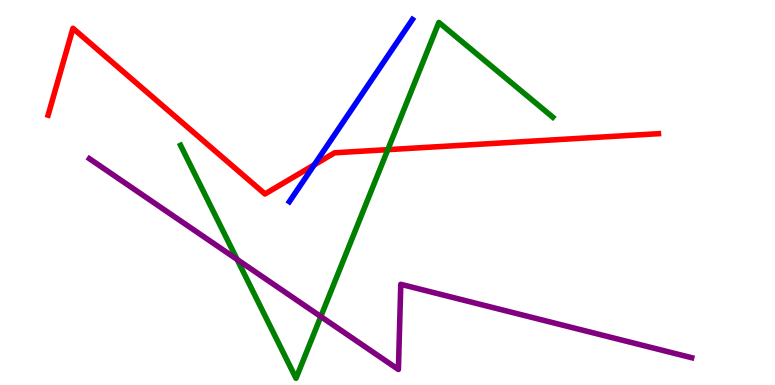[{'lines': ['blue', 'red'], 'intersections': [{'x': 4.05, 'y': 5.72}]}, {'lines': ['green', 'red'], 'intersections': [{'x': 5.0, 'y': 6.11}]}, {'lines': ['purple', 'red'], 'intersections': []}, {'lines': ['blue', 'green'], 'intersections': []}, {'lines': ['blue', 'purple'], 'intersections': []}, {'lines': ['green', 'purple'], 'intersections': [{'x': 3.06, 'y': 3.26}, {'x': 4.14, 'y': 1.78}]}]